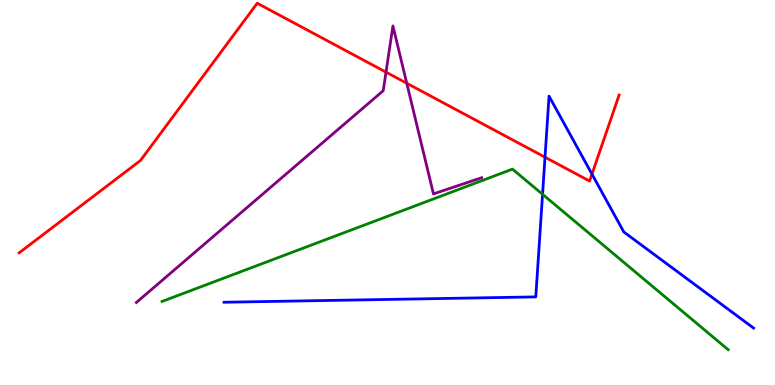[{'lines': ['blue', 'red'], 'intersections': [{'x': 7.03, 'y': 5.92}, {'x': 7.64, 'y': 5.48}]}, {'lines': ['green', 'red'], 'intersections': []}, {'lines': ['purple', 'red'], 'intersections': [{'x': 4.98, 'y': 8.13}, {'x': 5.25, 'y': 7.84}]}, {'lines': ['blue', 'green'], 'intersections': [{'x': 7.0, 'y': 4.95}]}, {'lines': ['blue', 'purple'], 'intersections': []}, {'lines': ['green', 'purple'], 'intersections': []}]